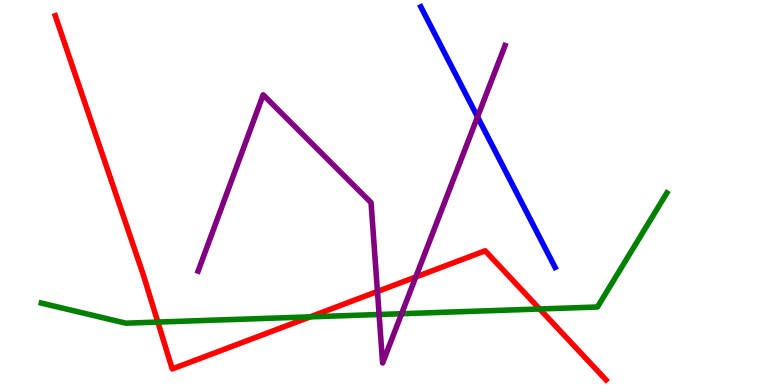[{'lines': ['blue', 'red'], 'intersections': []}, {'lines': ['green', 'red'], 'intersections': [{'x': 2.04, 'y': 1.63}, {'x': 4.0, 'y': 1.77}, {'x': 6.96, 'y': 1.97}]}, {'lines': ['purple', 'red'], 'intersections': [{'x': 4.87, 'y': 2.43}, {'x': 5.36, 'y': 2.81}]}, {'lines': ['blue', 'green'], 'intersections': []}, {'lines': ['blue', 'purple'], 'intersections': [{'x': 6.16, 'y': 6.96}]}, {'lines': ['green', 'purple'], 'intersections': [{'x': 4.89, 'y': 1.83}, {'x': 5.18, 'y': 1.85}]}]